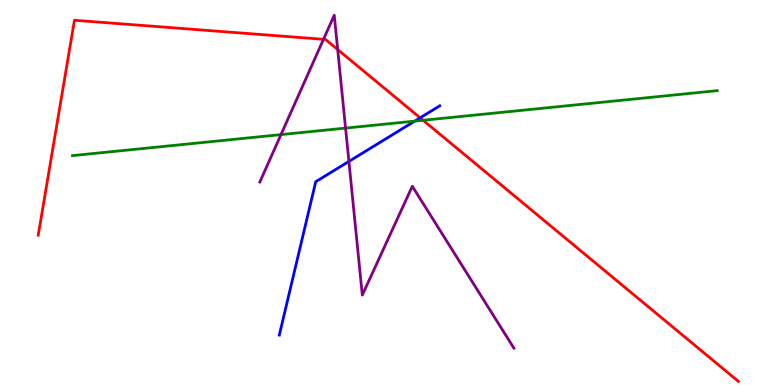[{'lines': ['blue', 'red'], 'intersections': [{'x': 5.42, 'y': 6.94}]}, {'lines': ['green', 'red'], 'intersections': [{'x': 5.46, 'y': 6.88}]}, {'lines': ['purple', 'red'], 'intersections': [{'x': 4.17, 'y': 8.98}, {'x': 4.36, 'y': 8.71}]}, {'lines': ['blue', 'green'], 'intersections': [{'x': 5.35, 'y': 6.85}]}, {'lines': ['blue', 'purple'], 'intersections': [{'x': 4.5, 'y': 5.81}]}, {'lines': ['green', 'purple'], 'intersections': [{'x': 3.63, 'y': 6.5}, {'x': 4.46, 'y': 6.67}]}]